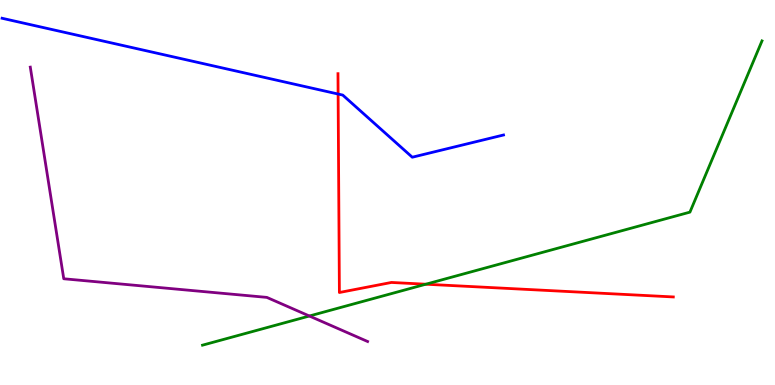[{'lines': ['blue', 'red'], 'intersections': [{'x': 4.36, 'y': 7.56}]}, {'lines': ['green', 'red'], 'intersections': [{'x': 5.49, 'y': 2.62}]}, {'lines': ['purple', 'red'], 'intersections': []}, {'lines': ['blue', 'green'], 'intersections': []}, {'lines': ['blue', 'purple'], 'intersections': []}, {'lines': ['green', 'purple'], 'intersections': [{'x': 3.99, 'y': 1.79}]}]